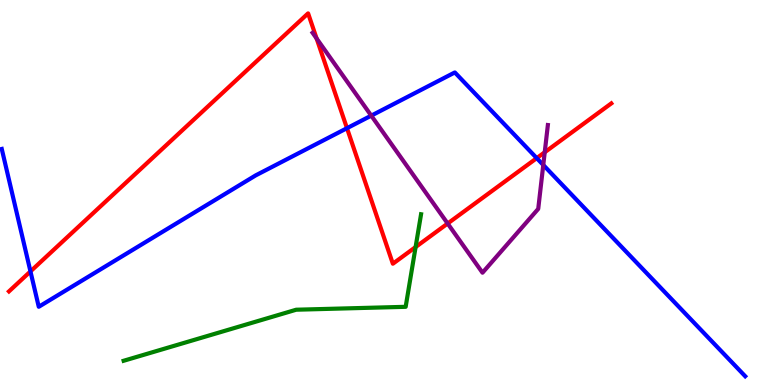[{'lines': ['blue', 'red'], 'intersections': [{'x': 0.393, 'y': 2.95}, {'x': 4.48, 'y': 6.67}, {'x': 6.93, 'y': 5.89}]}, {'lines': ['green', 'red'], 'intersections': [{'x': 5.36, 'y': 3.58}]}, {'lines': ['purple', 'red'], 'intersections': [{'x': 4.09, 'y': 9.0}, {'x': 5.78, 'y': 4.19}, {'x': 7.03, 'y': 6.05}]}, {'lines': ['blue', 'green'], 'intersections': []}, {'lines': ['blue', 'purple'], 'intersections': [{'x': 4.79, 'y': 7.0}, {'x': 7.01, 'y': 5.72}]}, {'lines': ['green', 'purple'], 'intersections': []}]